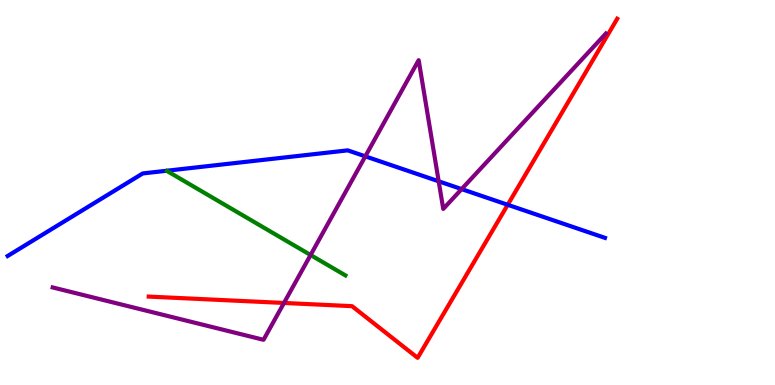[{'lines': ['blue', 'red'], 'intersections': [{'x': 6.55, 'y': 4.68}]}, {'lines': ['green', 'red'], 'intersections': []}, {'lines': ['purple', 'red'], 'intersections': [{'x': 3.66, 'y': 2.13}]}, {'lines': ['blue', 'green'], 'intersections': []}, {'lines': ['blue', 'purple'], 'intersections': [{'x': 4.71, 'y': 5.94}, {'x': 5.66, 'y': 5.29}, {'x': 5.96, 'y': 5.09}]}, {'lines': ['green', 'purple'], 'intersections': [{'x': 4.01, 'y': 3.38}]}]